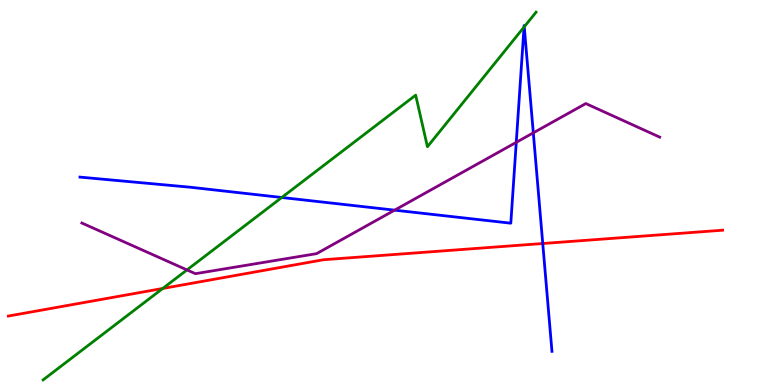[{'lines': ['blue', 'red'], 'intersections': [{'x': 7.0, 'y': 3.67}]}, {'lines': ['green', 'red'], 'intersections': [{'x': 2.1, 'y': 2.51}]}, {'lines': ['purple', 'red'], 'intersections': []}, {'lines': ['blue', 'green'], 'intersections': [{'x': 3.64, 'y': 4.87}, {'x': 6.76, 'y': 9.3}, {'x': 6.76, 'y': 9.3}]}, {'lines': ['blue', 'purple'], 'intersections': [{'x': 5.09, 'y': 4.54}, {'x': 6.66, 'y': 6.3}, {'x': 6.88, 'y': 6.55}]}, {'lines': ['green', 'purple'], 'intersections': [{'x': 2.41, 'y': 2.99}]}]